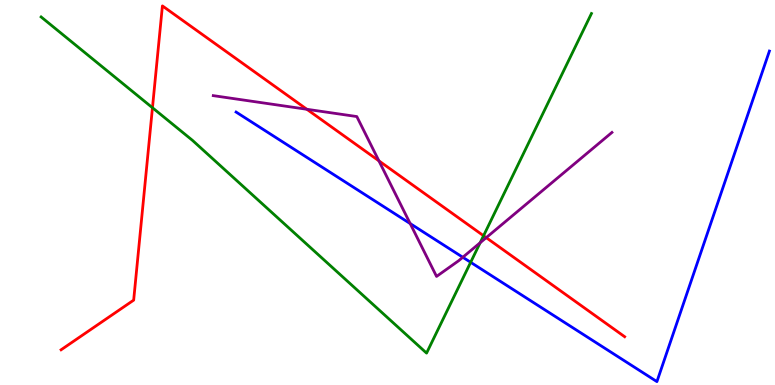[{'lines': ['blue', 'red'], 'intersections': []}, {'lines': ['green', 'red'], 'intersections': [{'x': 1.97, 'y': 7.2}, {'x': 6.24, 'y': 3.88}]}, {'lines': ['purple', 'red'], 'intersections': [{'x': 3.96, 'y': 7.16}, {'x': 4.89, 'y': 5.82}, {'x': 6.27, 'y': 3.83}]}, {'lines': ['blue', 'green'], 'intersections': [{'x': 6.07, 'y': 3.19}]}, {'lines': ['blue', 'purple'], 'intersections': [{'x': 5.29, 'y': 4.19}, {'x': 5.97, 'y': 3.32}]}, {'lines': ['green', 'purple'], 'intersections': [{'x': 6.2, 'y': 3.69}]}]